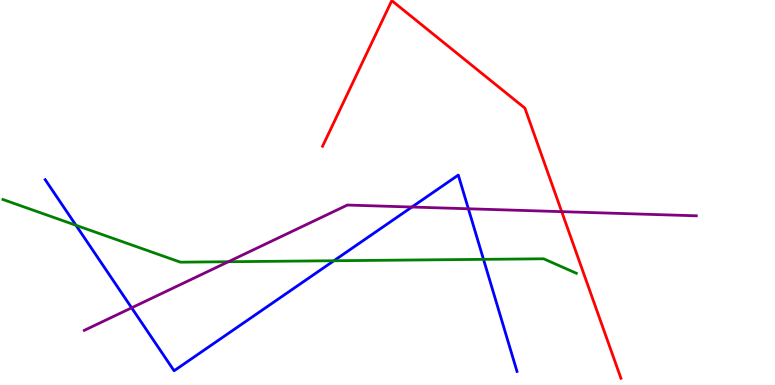[{'lines': ['blue', 'red'], 'intersections': []}, {'lines': ['green', 'red'], 'intersections': []}, {'lines': ['purple', 'red'], 'intersections': [{'x': 7.25, 'y': 4.5}]}, {'lines': ['blue', 'green'], 'intersections': [{'x': 0.98, 'y': 4.15}, {'x': 4.31, 'y': 3.23}, {'x': 6.24, 'y': 3.26}]}, {'lines': ['blue', 'purple'], 'intersections': [{'x': 1.7, 'y': 2.0}, {'x': 5.31, 'y': 4.62}, {'x': 6.04, 'y': 4.58}]}, {'lines': ['green', 'purple'], 'intersections': [{'x': 2.95, 'y': 3.2}]}]